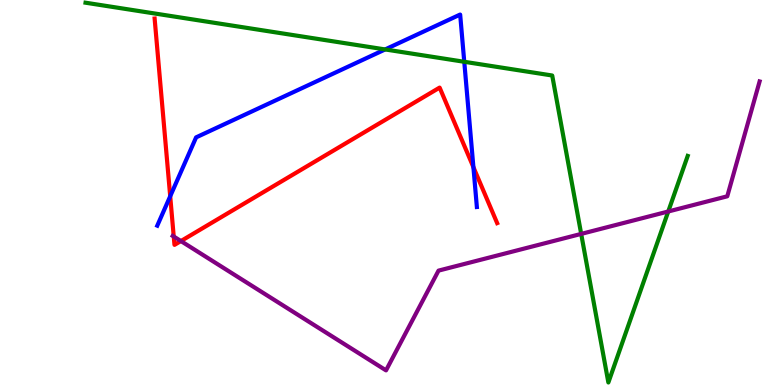[{'lines': ['blue', 'red'], 'intersections': [{'x': 2.2, 'y': 4.9}, {'x': 6.11, 'y': 5.66}]}, {'lines': ['green', 'red'], 'intersections': []}, {'lines': ['purple', 'red'], 'intersections': [{'x': 2.24, 'y': 3.86}, {'x': 2.33, 'y': 3.74}]}, {'lines': ['blue', 'green'], 'intersections': [{'x': 4.97, 'y': 8.72}, {'x': 5.99, 'y': 8.4}]}, {'lines': ['blue', 'purple'], 'intersections': []}, {'lines': ['green', 'purple'], 'intersections': [{'x': 7.5, 'y': 3.92}, {'x': 8.62, 'y': 4.51}]}]